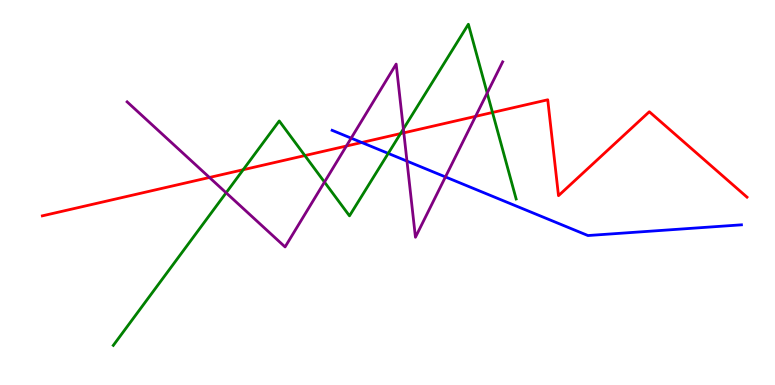[{'lines': ['blue', 'red'], 'intersections': [{'x': 4.67, 'y': 6.3}]}, {'lines': ['green', 'red'], 'intersections': [{'x': 3.14, 'y': 5.59}, {'x': 3.93, 'y': 5.96}, {'x': 5.17, 'y': 6.53}, {'x': 6.35, 'y': 7.08}]}, {'lines': ['purple', 'red'], 'intersections': [{'x': 2.7, 'y': 5.39}, {'x': 4.47, 'y': 6.21}, {'x': 5.21, 'y': 6.55}, {'x': 6.14, 'y': 6.98}]}, {'lines': ['blue', 'green'], 'intersections': [{'x': 5.01, 'y': 6.02}]}, {'lines': ['blue', 'purple'], 'intersections': [{'x': 4.53, 'y': 6.41}, {'x': 5.25, 'y': 5.82}, {'x': 5.75, 'y': 5.4}]}, {'lines': ['green', 'purple'], 'intersections': [{'x': 2.92, 'y': 4.99}, {'x': 4.19, 'y': 5.27}, {'x': 5.21, 'y': 6.65}, {'x': 6.29, 'y': 7.58}]}]